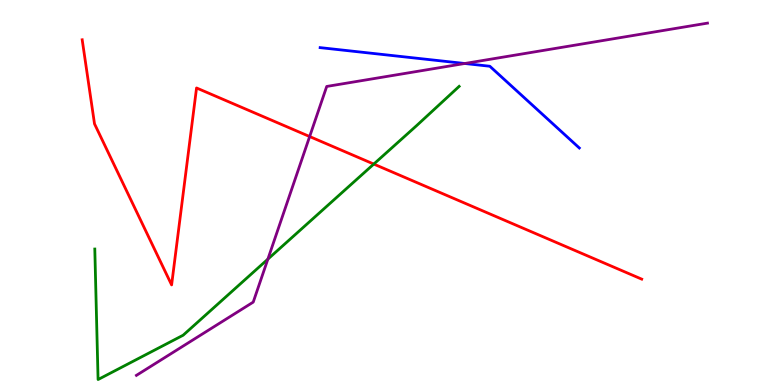[{'lines': ['blue', 'red'], 'intersections': []}, {'lines': ['green', 'red'], 'intersections': [{'x': 4.82, 'y': 5.74}]}, {'lines': ['purple', 'red'], 'intersections': [{'x': 4.0, 'y': 6.45}]}, {'lines': ['blue', 'green'], 'intersections': []}, {'lines': ['blue', 'purple'], 'intersections': [{'x': 6.0, 'y': 8.35}]}, {'lines': ['green', 'purple'], 'intersections': [{'x': 3.46, 'y': 3.27}]}]